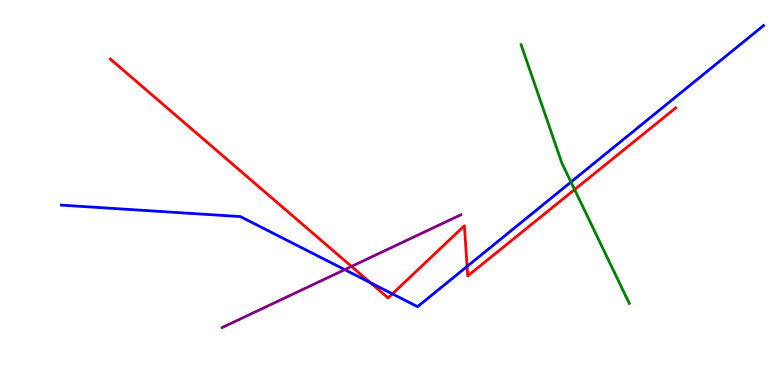[{'lines': ['blue', 'red'], 'intersections': [{'x': 4.78, 'y': 2.66}, {'x': 5.06, 'y': 2.37}, {'x': 6.03, 'y': 3.08}]}, {'lines': ['green', 'red'], 'intersections': [{'x': 7.41, 'y': 5.08}]}, {'lines': ['purple', 'red'], 'intersections': [{'x': 4.54, 'y': 3.08}]}, {'lines': ['blue', 'green'], 'intersections': [{'x': 7.37, 'y': 5.27}]}, {'lines': ['blue', 'purple'], 'intersections': [{'x': 4.45, 'y': 3.0}]}, {'lines': ['green', 'purple'], 'intersections': []}]